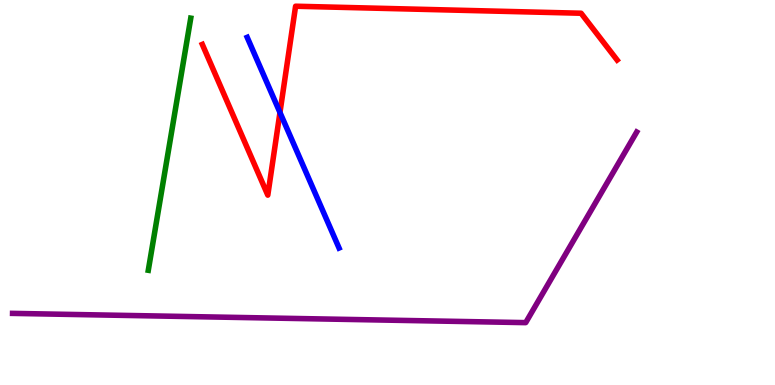[{'lines': ['blue', 'red'], 'intersections': [{'x': 3.61, 'y': 7.08}]}, {'lines': ['green', 'red'], 'intersections': []}, {'lines': ['purple', 'red'], 'intersections': []}, {'lines': ['blue', 'green'], 'intersections': []}, {'lines': ['blue', 'purple'], 'intersections': []}, {'lines': ['green', 'purple'], 'intersections': []}]